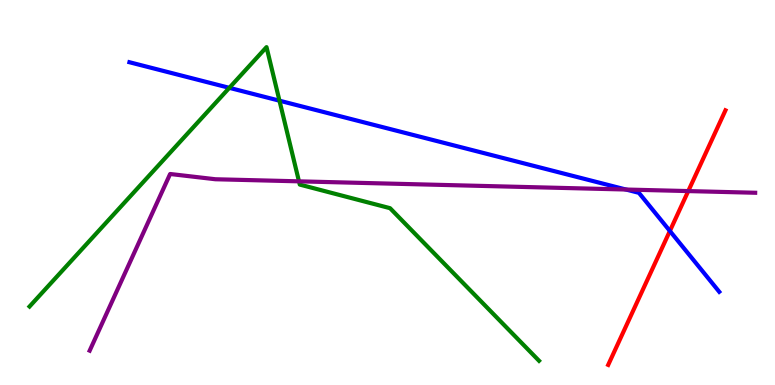[{'lines': ['blue', 'red'], 'intersections': [{'x': 8.64, 'y': 4.0}]}, {'lines': ['green', 'red'], 'intersections': []}, {'lines': ['purple', 'red'], 'intersections': [{'x': 8.88, 'y': 5.04}]}, {'lines': ['blue', 'green'], 'intersections': [{'x': 2.96, 'y': 7.72}, {'x': 3.61, 'y': 7.38}]}, {'lines': ['blue', 'purple'], 'intersections': [{'x': 8.08, 'y': 5.08}]}, {'lines': ['green', 'purple'], 'intersections': [{'x': 3.86, 'y': 5.29}]}]